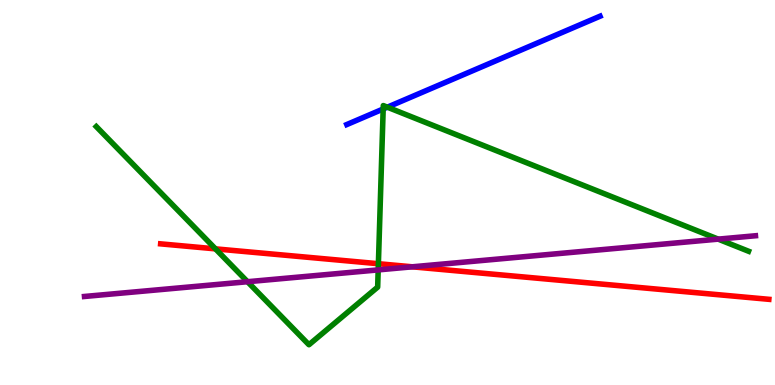[{'lines': ['blue', 'red'], 'intersections': []}, {'lines': ['green', 'red'], 'intersections': [{'x': 2.78, 'y': 3.54}, {'x': 4.88, 'y': 3.15}]}, {'lines': ['purple', 'red'], 'intersections': [{'x': 5.32, 'y': 3.07}]}, {'lines': ['blue', 'green'], 'intersections': [{'x': 4.94, 'y': 7.17}, {'x': 5.0, 'y': 7.22}]}, {'lines': ['blue', 'purple'], 'intersections': []}, {'lines': ['green', 'purple'], 'intersections': [{'x': 3.19, 'y': 2.68}, {'x': 4.88, 'y': 2.99}, {'x': 9.27, 'y': 3.79}]}]